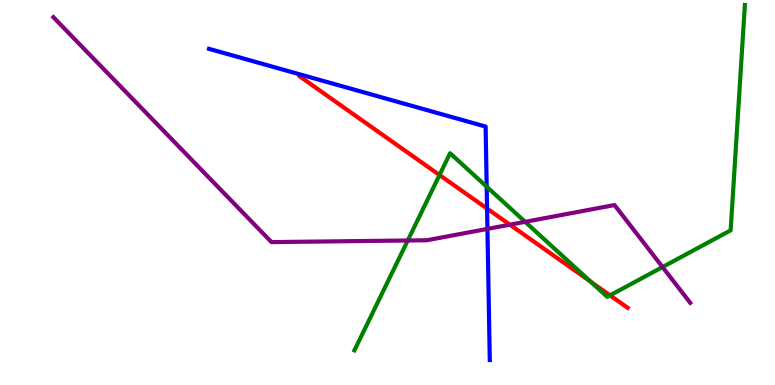[{'lines': ['blue', 'red'], 'intersections': [{'x': 6.28, 'y': 4.58}]}, {'lines': ['green', 'red'], 'intersections': [{'x': 5.67, 'y': 5.45}, {'x': 7.62, 'y': 2.68}, {'x': 7.87, 'y': 2.33}]}, {'lines': ['purple', 'red'], 'intersections': [{'x': 6.58, 'y': 4.16}]}, {'lines': ['blue', 'green'], 'intersections': [{'x': 6.28, 'y': 5.15}]}, {'lines': ['blue', 'purple'], 'intersections': [{'x': 6.29, 'y': 4.05}]}, {'lines': ['green', 'purple'], 'intersections': [{'x': 5.26, 'y': 3.75}, {'x': 6.78, 'y': 4.24}, {'x': 8.55, 'y': 3.06}]}]